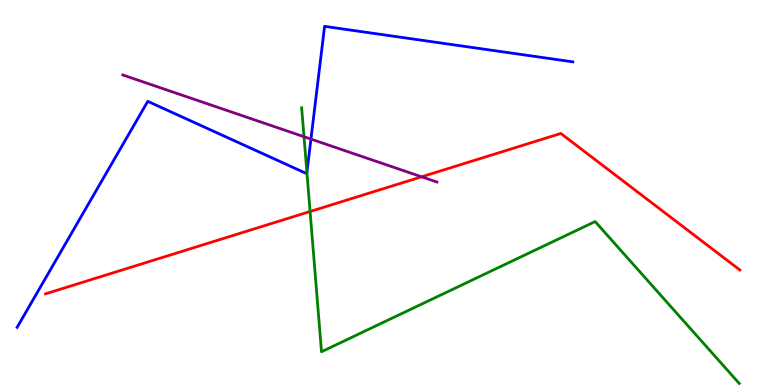[{'lines': ['blue', 'red'], 'intersections': []}, {'lines': ['green', 'red'], 'intersections': [{'x': 4.0, 'y': 4.51}]}, {'lines': ['purple', 'red'], 'intersections': [{'x': 5.44, 'y': 5.41}]}, {'lines': ['blue', 'green'], 'intersections': [{'x': 3.96, 'y': 5.52}]}, {'lines': ['blue', 'purple'], 'intersections': [{'x': 4.01, 'y': 6.39}]}, {'lines': ['green', 'purple'], 'intersections': [{'x': 3.92, 'y': 6.45}]}]